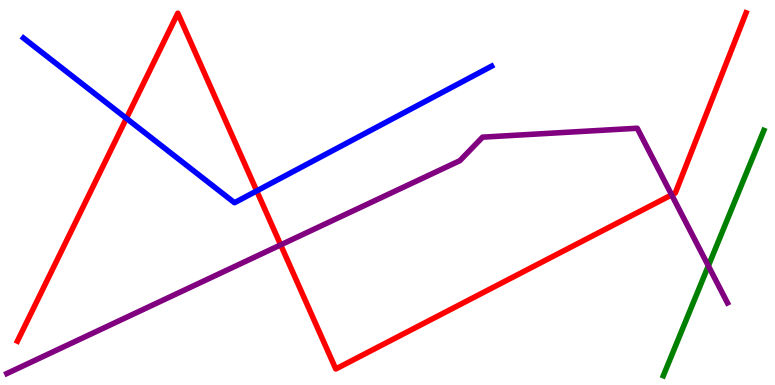[{'lines': ['blue', 'red'], 'intersections': [{'x': 1.63, 'y': 6.93}, {'x': 3.31, 'y': 5.04}]}, {'lines': ['green', 'red'], 'intersections': []}, {'lines': ['purple', 'red'], 'intersections': [{'x': 3.62, 'y': 3.64}, {'x': 8.67, 'y': 4.94}]}, {'lines': ['blue', 'green'], 'intersections': []}, {'lines': ['blue', 'purple'], 'intersections': []}, {'lines': ['green', 'purple'], 'intersections': [{'x': 9.14, 'y': 3.09}]}]